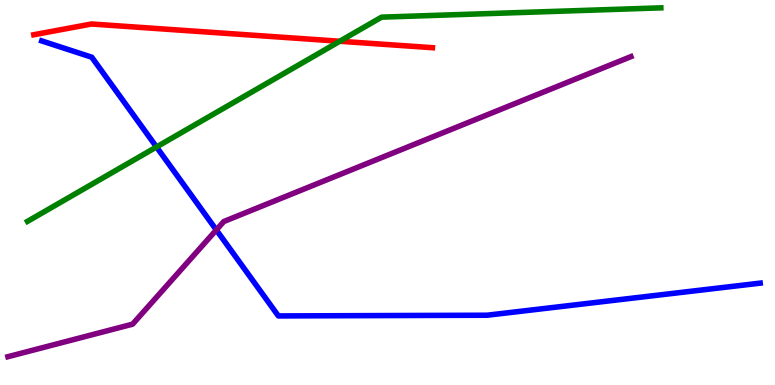[{'lines': ['blue', 'red'], 'intersections': []}, {'lines': ['green', 'red'], 'intersections': [{'x': 4.38, 'y': 8.93}]}, {'lines': ['purple', 'red'], 'intersections': []}, {'lines': ['blue', 'green'], 'intersections': [{'x': 2.02, 'y': 6.18}]}, {'lines': ['blue', 'purple'], 'intersections': [{'x': 2.79, 'y': 4.03}]}, {'lines': ['green', 'purple'], 'intersections': []}]